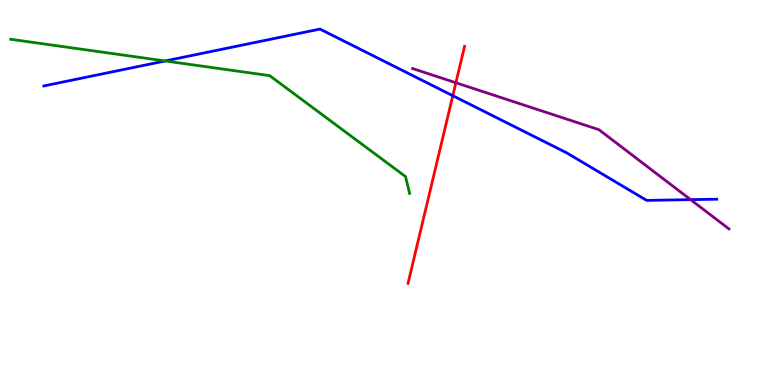[{'lines': ['blue', 'red'], 'intersections': [{'x': 5.84, 'y': 7.51}]}, {'lines': ['green', 'red'], 'intersections': []}, {'lines': ['purple', 'red'], 'intersections': [{'x': 5.88, 'y': 7.85}]}, {'lines': ['blue', 'green'], 'intersections': [{'x': 2.13, 'y': 8.42}]}, {'lines': ['blue', 'purple'], 'intersections': [{'x': 8.91, 'y': 4.81}]}, {'lines': ['green', 'purple'], 'intersections': []}]